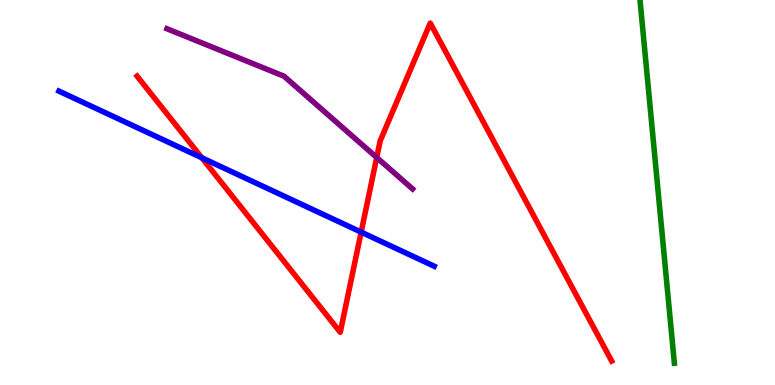[{'lines': ['blue', 'red'], 'intersections': [{'x': 2.6, 'y': 5.9}, {'x': 4.66, 'y': 3.97}]}, {'lines': ['green', 'red'], 'intersections': []}, {'lines': ['purple', 'red'], 'intersections': [{'x': 4.86, 'y': 5.91}]}, {'lines': ['blue', 'green'], 'intersections': []}, {'lines': ['blue', 'purple'], 'intersections': []}, {'lines': ['green', 'purple'], 'intersections': []}]